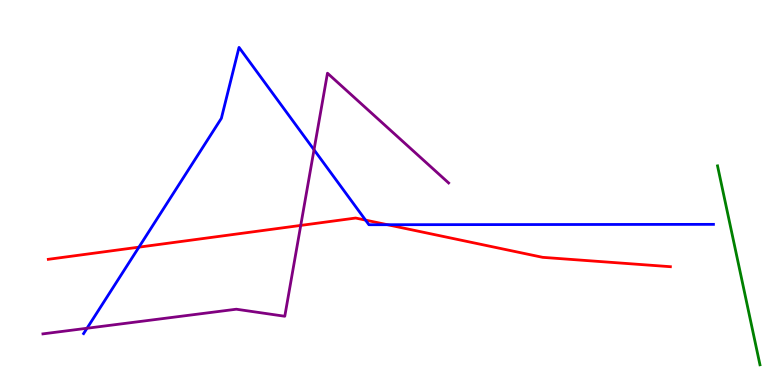[{'lines': ['blue', 'red'], 'intersections': [{'x': 1.79, 'y': 3.58}, {'x': 4.72, 'y': 4.28}, {'x': 5.0, 'y': 4.16}]}, {'lines': ['green', 'red'], 'intersections': []}, {'lines': ['purple', 'red'], 'intersections': [{'x': 3.88, 'y': 4.15}]}, {'lines': ['blue', 'green'], 'intersections': []}, {'lines': ['blue', 'purple'], 'intersections': [{'x': 1.12, 'y': 1.47}, {'x': 4.05, 'y': 6.11}]}, {'lines': ['green', 'purple'], 'intersections': []}]